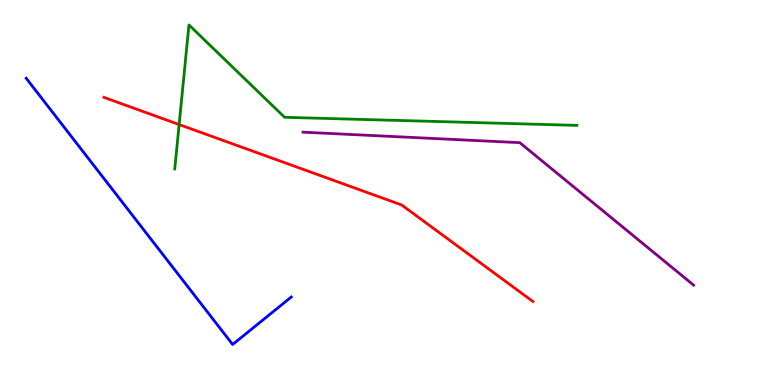[{'lines': ['blue', 'red'], 'intersections': []}, {'lines': ['green', 'red'], 'intersections': [{'x': 2.31, 'y': 6.77}]}, {'lines': ['purple', 'red'], 'intersections': []}, {'lines': ['blue', 'green'], 'intersections': []}, {'lines': ['blue', 'purple'], 'intersections': []}, {'lines': ['green', 'purple'], 'intersections': []}]